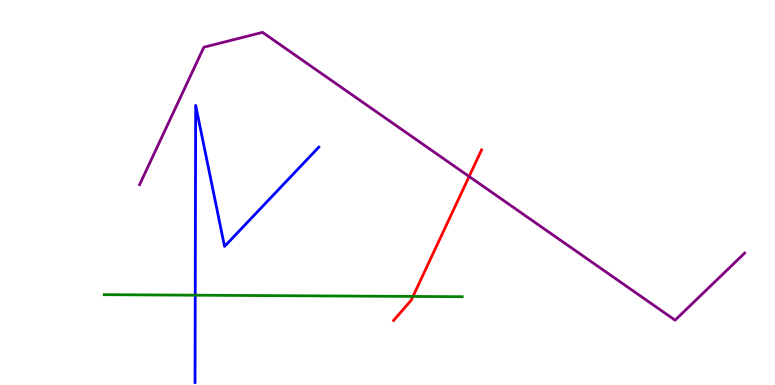[{'lines': ['blue', 'red'], 'intersections': []}, {'lines': ['green', 'red'], 'intersections': [{'x': 5.33, 'y': 2.3}]}, {'lines': ['purple', 'red'], 'intersections': [{'x': 6.05, 'y': 5.42}]}, {'lines': ['blue', 'green'], 'intersections': [{'x': 2.52, 'y': 2.33}]}, {'lines': ['blue', 'purple'], 'intersections': []}, {'lines': ['green', 'purple'], 'intersections': []}]